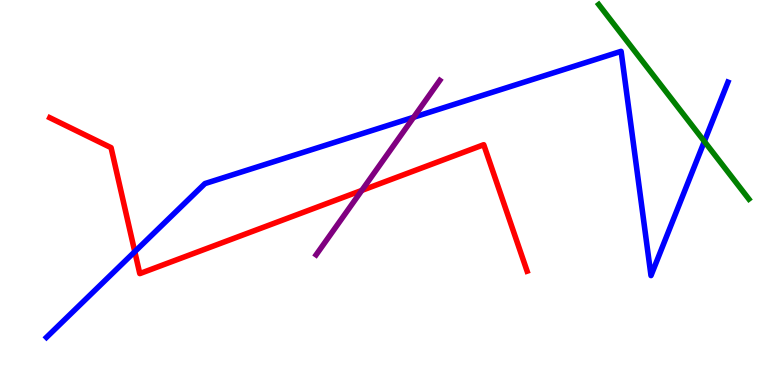[{'lines': ['blue', 'red'], 'intersections': [{'x': 1.74, 'y': 3.46}]}, {'lines': ['green', 'red'], 'intersections': []}, {'lines': ['purple', 'red'], 'intersections': [{'x': 4.67, 'y': 5.05}]}, {'lines': ['blue', 'green'], 'intersections': [{'x': 9.09, 'y': 6.33}]}, {'lines': ['blue', 'purple'], 'intersections': [{'x': 5.34, 'y': 6.95}]}, {'lines': ['green', 'purple'], 'intersections': []}]